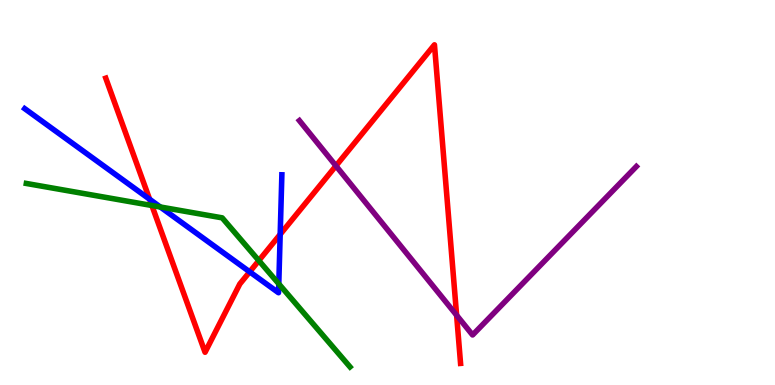[{'lines': ['blue', 'red'], 'intersections': [{'x': 1.93, 'y': 4.82}, {'x': 3.22, 'y': 2.94}, {'x': 3.62, 'y': 3.91}]}, {'lines': ['green', 'red'], 'intersections': [{'x': 1.96, 'y': 4.66}, {'x': 3.34, 'y': 3.23}]}, {'lines': ['purple', 'red'], 'intersections': [{'x': 4.33, 'y': 5.69}, {'x': 5.89, 'y': 1.81}]}, {'lines': ['blue', 'green'], 'intersections': [{'x': 2.07, 'y': 4.62}, {'x': 3.6, 'y': 2.63}]}, {'lines': ['blue', 'purple'], 'intersections': []}, {'lines': ['green', 'purple'], 'intersections': []}]